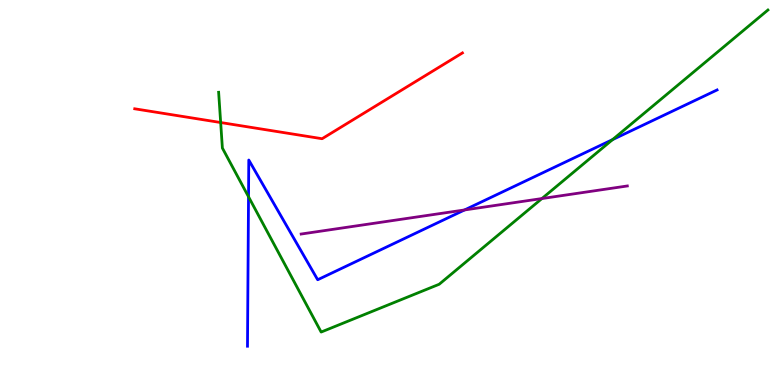[{'lines': ['blue', 'red'], 'intersections': []}, {'lines': ['green', 'red'], 'intersections': [{'x': 2.85, 'y': 6.82}]}, {'lines': ['purple', 'red'], 'intersections': []}, {'lines': ['blue', 'green'], 'intersections': [{'x': 3.21, 'y': 4.89}, {'x': 7.9, 'y': 6.37}]}, {'lines': ['blue', 'purple'], 'intersections': [{'x': 5.99, 'y': 4.55}]}, {'lines': ['green', 'purple'], 'intersections': [{'x': 6.99, 'y': 4.84}]}]